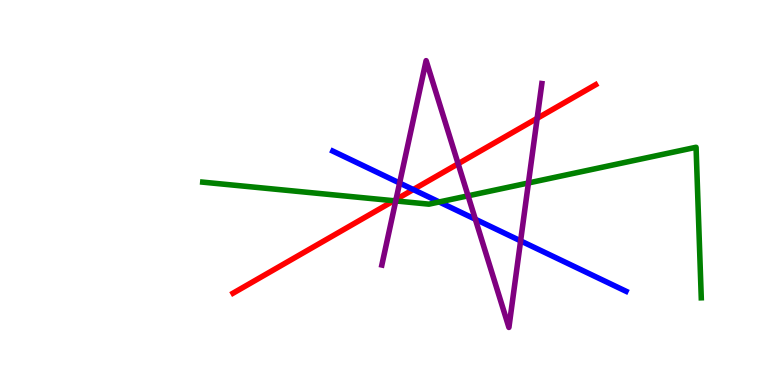[{'lines': ['blue', 'red'], 'intersections': [{'x': 5.33, 'y': 5.08}]}, {'lines': ['green', 'red'], 'intersections': [{'x': 5.08, 'y': 4.79}]}, {'lines': ['purple', 'red'], 'intersections': [{'x': 5.11, 'y': 4.82}, {'x': 5.91, 'y': 5.75}, {'x': 6.93, 'y': 6.93}]}, {'lines': ['blue', 'green'], 'intersections': [{'x': 5.67, 'y': 4.75}]}, {'lines': ['blue', 'purple'], 'intersections': [{'x': 5.16, 'y': 5.25}, {'x': 6.13, 'y': 4.31}, {'x': 6.72, 'y': 3.74}]}, {'lines': ['green', 'purple'], 'intersections': [{'x': 5.11, 'y': 4.78}, {'x': 6.04, 'y': 4.91}, {'x': 6.82, 'y': 5.25}]}]